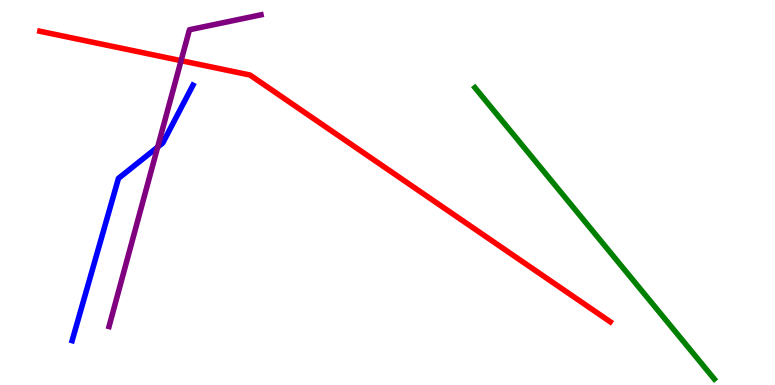[{'lines': ['blue', 'red'], 'intersections': []}, {'lines': ['green', 'red'], 'intersections': []}, {'lines': ['purple', 'red'], 'intersections': [{'x': 2.34, 'y': 8.42}]}, {'lines': ['blue', 'green'], 'intersections': []}, {'lines': ['blue', 'purple'], 'intersections': [{'x': 2.03, 'y': 6.18}]}, {'lines': ['green', 'purple'], 'intersections': []}]